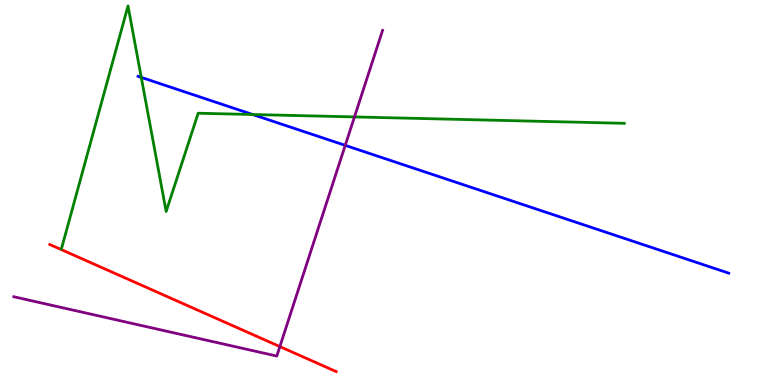[{'lines': ['blue', 'red'], 'intersections': []}, {'lines': ['green', 'red'], 'intersections': []}, {'lines': ['purple', 'red'], 'intersections': [{'x': 3.61, 'y': 0.998}]}, {'lines': ['blue', 'green'], 'intersections': [{'x': 1.82, 'y': 7.99}, {'x': 3.26, 'y': 7.03}]}, {'lines': ['blue', 'purple'], 'intersections': [{'x': 4.45, 'y': 6.22}]}, {'lines': ['green', 'purple'], 'intersections': [{'x': 4.57, 'y': 6.96}]}]